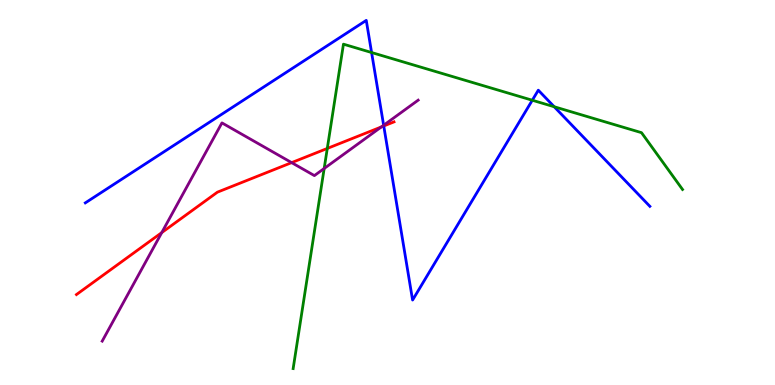[{'lines': ['blue', 'red'], 'intersections': [{'x': 4.95, 'y': 6.73}]}, {'lines': ['green', 'red'], 'intersections': [{'x': 4.22, 'y': 6.14}]}, {'lines': ['purple', 'red'], 'intersections': [{'x': 2.09, 'y': 3.96}, {'x': 3.76, 'y': 5.78}, {'x': 4.92, 'y': 6.7}]}, {'lines': ['blue', 'green'], 'intersections': [{'x': 4.79, 'y': 8.64}, {'x': 6.87, 'y': 7.4}, {'x': 7.15, 'y': 7.23}]}, {'lines': ['blue', 'purple'], 'intersections': [{'x': 4.95, 'y': 6.75}]}, {'lines': ['green', 'purple'], 'intersections': [{'x': 4.18, 'y': 5.62}]}]